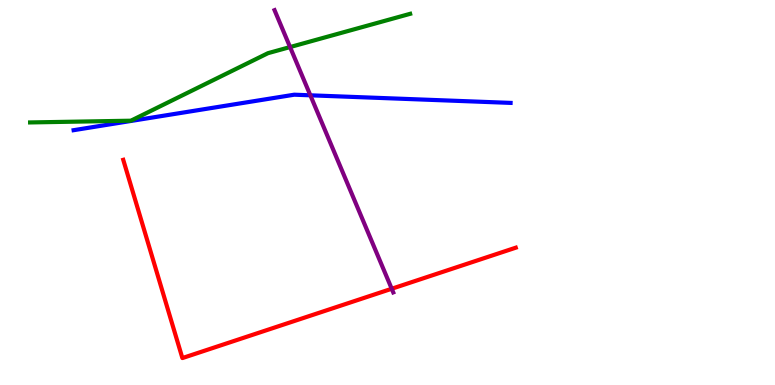[{'lines': ['blue', 'red'], 'intersections': []}, {'lines': ['green', 'red'], 'intersections': []}, {'lines': ['purple', 'red'], 'intersections': [{'x': 5.05, 'y': 2.5}]}, {'lines': ['blue', 'green'], 'intersections': []}, {'lines': ['blue', 'purple'], 'intersections': [{'x': 4.0, 'y': 7.52}]}, {'lines': ['green', 'purple'], 'intersections': [{'x': 3.74, 'y': 8.78}]}]